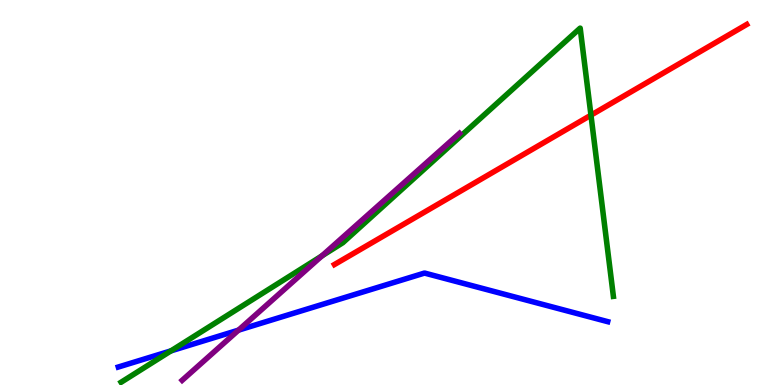[{'lines': ['blue', 'red'], 'intersections': []}, {'lines': ['green', 'red'], 'intersections': [{'x': 7.63, 'y': 7.01}]}, {'lines': ['purple', 'red'], 'intersections': []}, {'lines': ['blue', 'green'], 'intersections': [{'x': 2.21, 'y': 0.887}]}, {'lines': ['blue', 'purple'], 'intersections': [{'x': 3.08, 'y': 1.42}]}, {'lines': ['green', 'purple'], 'intersections': [{'x': 4.15, 'y': 3.35}]}]